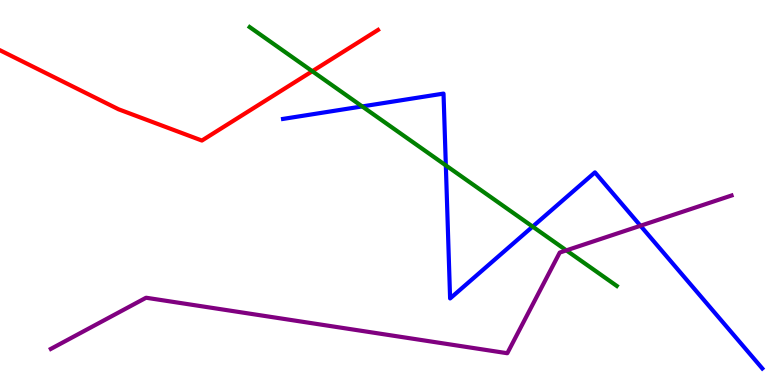[{'lines': ['blue', 'red'], 'intersections': []}, {'lines': ['green', 'red'], 'intersections': [{'x': 4.03, 'y': 8.15}]}, {'lines': ['purple', 'red'], 'intersections': []}, {'lines': ['blue', 'green'], 'intersections': [{'x': 4.67, 'y': 7.24}, {'x': 5.75, 'y': 5.7}, {'x': 6.87, 'y': 4.11}]}, {'lines': ['blue', 'purple'], 'intersections': [{'x': 8.26, 'y': 4.14}]}, {'lines': ['green', 'purple'], 'intersections': [{'x': 7.31, 'y': 3.5}]}]